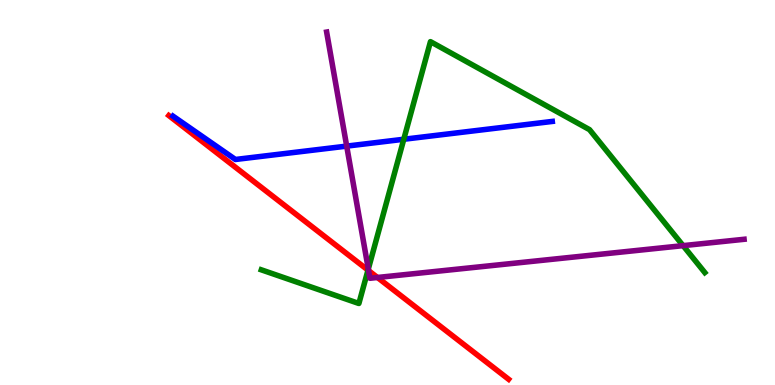[{'lines': ['blue', 'red'], 'intersections': []}, {'lines': ['green', 'red'], 'intersections': [{'x': 4.75, 'y': 2.98}]}, {'lines': ['purple', 'red'], 'intersections': [{'x': 4.76, 'y': 2.97}, {'x': 4.87, 'y': 2.79}]}, {'lines': ['blue', 'green'], 'intersections': [{'x': 5.21, 'y': 6.38}]}, {'lines': ['blue', 'purple'], 'intersections': [{'x': 4.47, 'y': 6.2}]}, {'lines': ['green', 'purple'], 'intersections': [{'x': 4.75, 'y': 3.01}, {'x': 8.81, 'y': 3.62}]}]